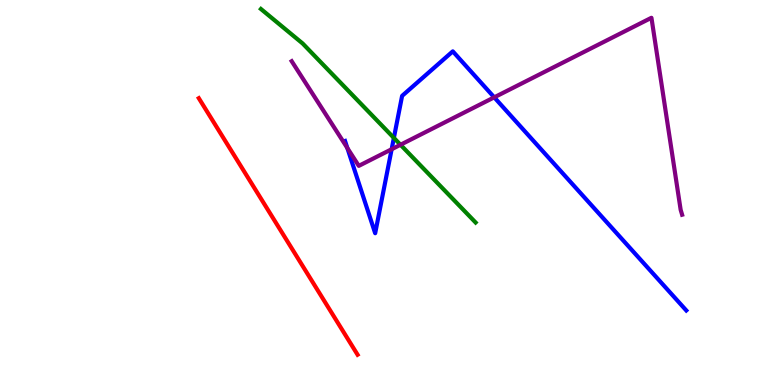[{'lines': ['blue', 'red'], 'intersections': []}, {'lines': ['green', 'red'], 'intersections': []}, {'lines': ['purple', 'red'], 'intersections': []}, {'lines': ['blue', 'green'], 'intersections': [{'x': 5.08, 'y': 6.42}]}, {'lines': ['blue', 'purple'], 'intersections': [{'x': 4.48, 'y': 6.16}, {'x': 5.05, 'y': 6.12}, {'x': 6.38, 'y': 7.47}]}, {'lines': ['green', 'purple'], 'intersections': [{'x': 5.17, 'y': 6.24}]}]